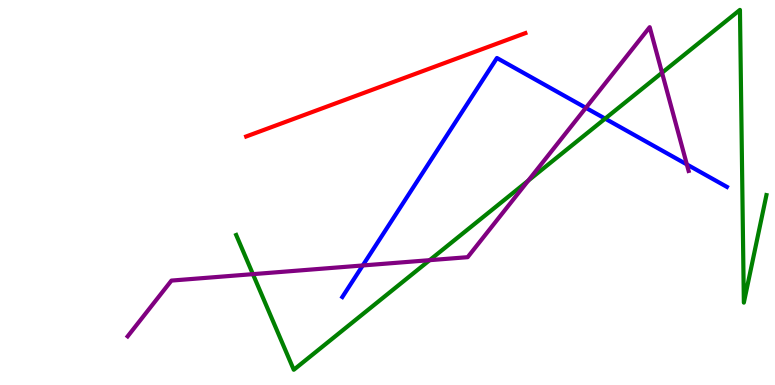[{'lines': ['blue', 'red'], 'intersections': []}, {'lines': ['green', 'red'], 'intersections': []}, {'lines': ['purple', 'red'], 'intersections': []}, {'lines': ['blue', 'green'], 'intersections': [{'x': 7.81, 'y': 6.92}]}, {'lines': ['blue', 'purple'], 'intersections': [{'x': 4.68, 'y': 3.1}, {'x': 7.56, 'y': 7.2}, {'x': 8.86, 'y': 5.73}]}, {'lines': ['green', 'purple'], 'intersections': [{'x': 3.26, 'y': 2.88}, {'x': 5.54, 'y': 3.24}, {'x': 6.82, 'y': 5.31}, {'x': 8.54, 'y': 8.11}]}]